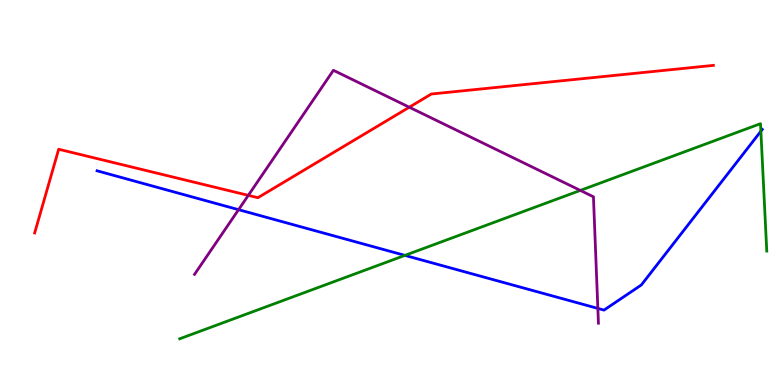[{'lines': ['blue', 'red'], 'intersections': []}, {'lines': ['green', 'red'], 'intersections': []}, {'lines': ['purple', 'red'], 'intersections': [{'x': 3.2, 'y': 4.93}, {'x': 5.28, 'y': 7.22}]}, {'lines': ['blue', 'green'], 'intersections': [{'x': 5.22, 'y': 3.37}, {'x': 9.82, 'y': 6.59}]}, {'lines': ['blue', 'purple'], 'intersections': [{'x': 3.08, 'y': 4.55}, {'x': 7.71, 'y': 1.99}]}, {'lines': ['green', 'purple'], 'intersections': [{'x': 7.49, 'y': 5.05}]}]